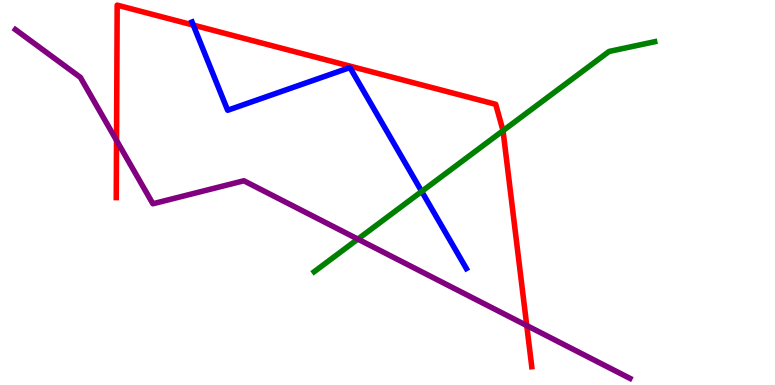[{'lines': ['blue', 'red'], 'intersections': [{'x': 2.49, 'y': 9.35}]}, {'lines': ['green', 'red'], 'intersections': [{'x': 6.49, 'y': 6.61}]}, {'lines': ['purple', 'red'], 'intersections': [{'x': 1.5, 'y': 6.35}, {'x': 6.8, 'y': 1.54}]}, {'lines': ['blue', 'green'], 'intersections': [{'x': 5.44, 'y': 5.03}]}, {'lines': ['blue', 'purple'], 'intersections': []}, {'lines': ['green', 'purple'], 'intersections': [{'x': 4.62, 'y': 3.79}]}]